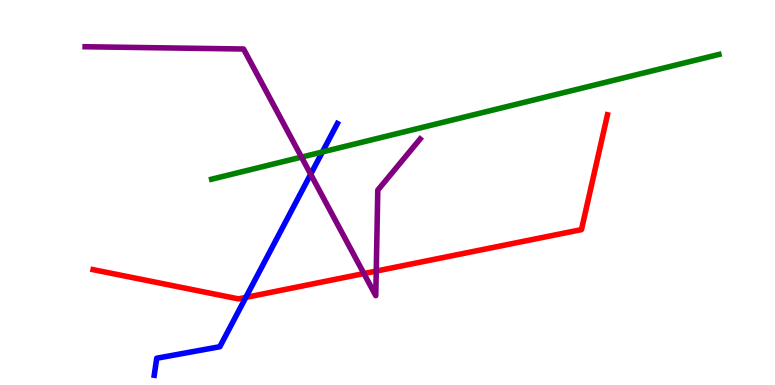[{'lines': ['blue', 'red'], 'intersections': [{'x': 3.17, 'y': 2.27}]}, {'lines': ['green', 'red'], 'intersections': []}, {'lines': ['purple', 'red'], 'intersections': [{'x': 4.7, 'y': 2.89}, {'x': 4.85, 'y': 2.96}]}, {'lines': ['blue', 'green'], 'intersections': [{'x': 4.16, 'y': 6.05}]}, {'lines': ['blue', 'purple'], 'intersections': [{'x': 4.01, 'y': 5.47}]}, {'lines': ['green', 'purple'], 'intersections': [{'x': 3.89, 'y': 5.92}]}]